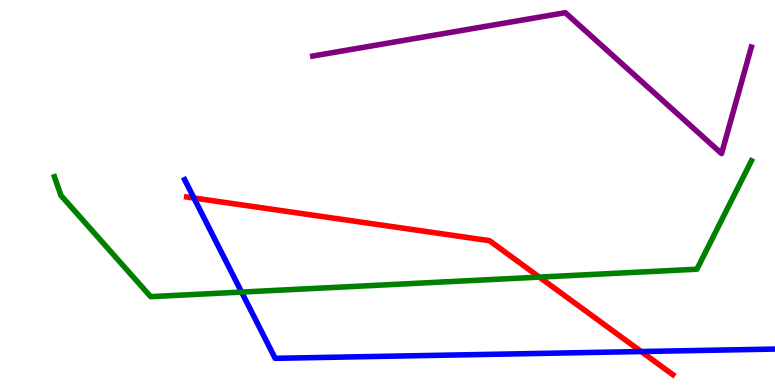[{'lines': ['blue', 'red'], 'intersections': [{'x': 2.5, 'y': 4.86}, {'x': 8.27, 'y': 0.869}]}, {'lines': ['green', 'red'], 'intersections': [{'x': 6.96, 'y': 2.8}]}, {'lines': ['purple', 'red'], 'intersections': []}, {'lines': ['blue', 'green'], 'intersections': [{'x': 3.12, 'y': 2.41}]}, {'lines': ['blue', 'purple'], 'intersections': []}, {'lines': ['green', 'purple'], 'intersections': []}]